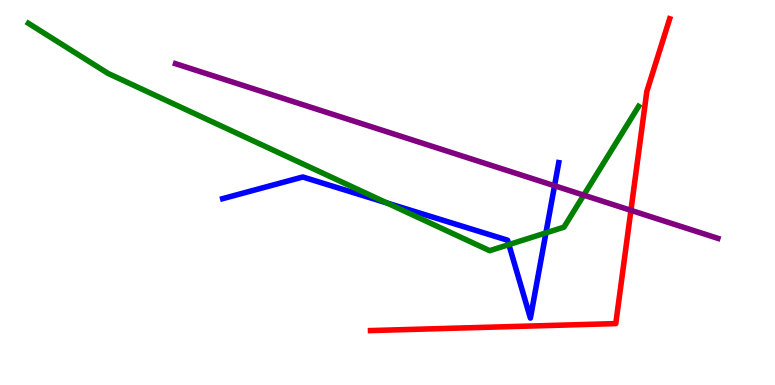[{'lines': ['blue', 'red'], 'intersections': []}, {'lines': ['green', 'red'], 'intersections': []}, {'lines': ['purple', 'red'], 'intersections': [{'x': 8.14, 'y': 4.54}]}, {'lines': ['blue', 'green'], 'intersections': [{'x': 4.99, 'y': 4.73}, {'x': 6.57, 'y': 3.65}, {'x': 7.04, 'y': 3.95}]}, {'lines': ['blue', 'purple'], 'intersections': [{'x': 7.16, 'y': 5.18}]}, {'lines': ['green', 'purple'], 'intersections': [{'x': 7.53, 'y': 4.93}]}]